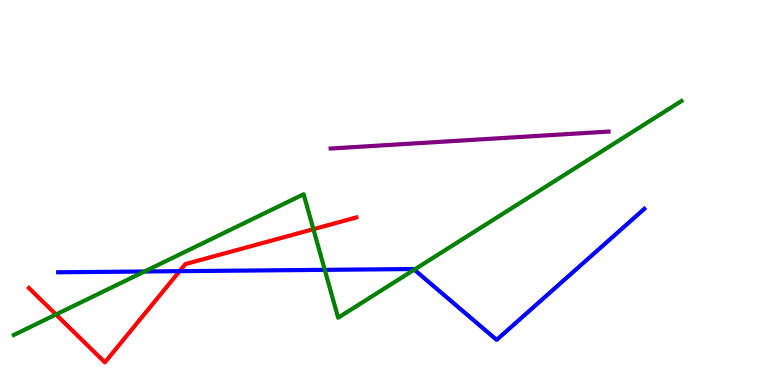[{'lines': ['blue', 'red'], 'intersections': [{'x': 2.32, 'y': 2.96}]}, {'lines': ['green', 'red'], 'intersections': [{'x': 0.722, 'y': 1.83}, {'x': 4.04, 'y': 4.05}]}, {'lines': ['purple', 'red'], 'intersections': []}, {'lines': ['blue', 'green'], 'intersections': [{'x': 1.87, 'y': 2.95}, {'x': 4.19, 'y': 2.99}, {'x': 5.35, 'y': 3.0}]}, {'lines': ['blue', 'purple'], 'intersections': []}, {'lines': ['green', 'purple'], 'intersections': []}]